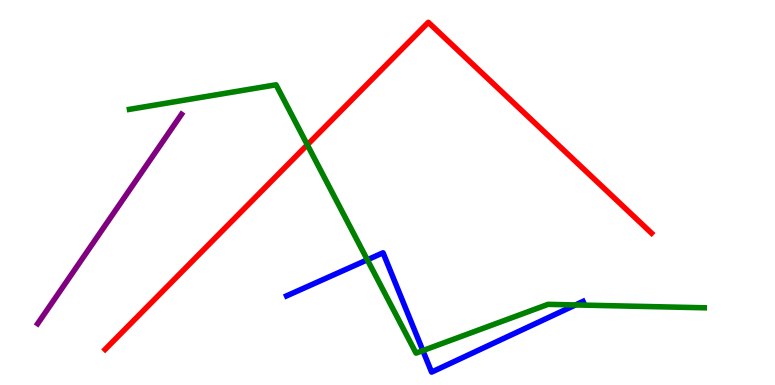[{'lines': ['blue', 'red'], 'intersections': []}, {'lines': ['green', 'red'], 'intersections': [{'x': 3.97, 'y': 6.24}]}, {'lines': ['purple', 'red'], 'intersections': []}, {'lines': ['blue', 'green'], 'intersections': [{'x': 4.74, 'y': 3.25}, {'x': 5.46, 'y': 0.894}, {'x': 7.43, 'y': 2.08}]}, {'lines': ['blue', 'purple'], 'intersections': []}, {'lines': ['green', 'purple'], 'intersections': []}]